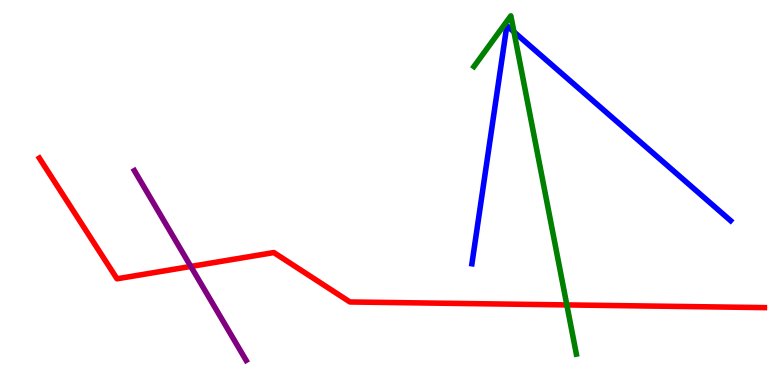[{'lines': ['blue', 'red'], 'intersections': []}, {'lines': ['green', 'red'], 'intersections': [{'x': 7.31, 'y': 2.08}]}, {'lines': ['purple', 'red'], 'intersections': [{'x': 2.46, 'y': 3.08}]}, {'lines': ['blue', 'green'], 'intersections': [{'x': 6.63, 'y': 9.17}]}, {'lines': ['blue', 'purple'], 'intersections': []}, {'lines': ['green', 'purple'], 'intersections': []}]